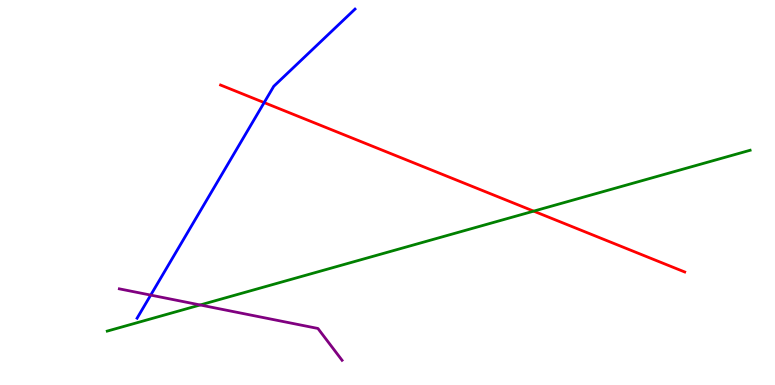[{'lines': ['blue', 'red'], 'intersections': [{'x': 3.41, 'y': 7.34}]}, {'lines': ['green', 'red'], 'intersections': [{'x': 6.89, 'y': 4.52}]}, {'lines': ['purple', 'red'], 'intersections': []}, {'lines': ['blue', 'green'], 'intersections': []}, {'lines': ['blue', 'purple'], 'intersections': [{'x': 1.94, 'y': 2.34}]}, {'lines': ['green', 'purple'], 'intersections': [{'x': 2.58, 'y': 2.08}]}]